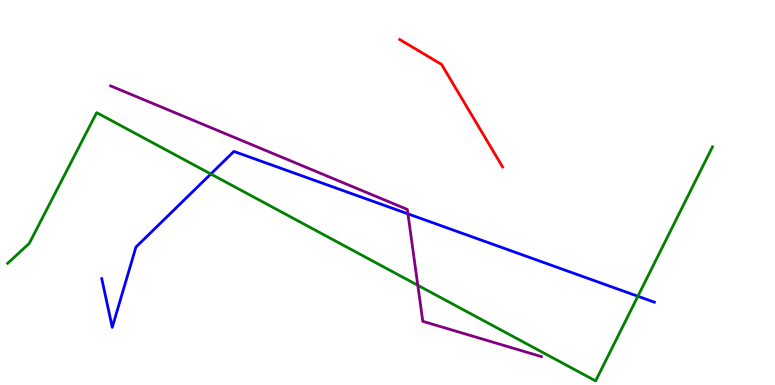[{'lines': ['blue', 'red'], 'intersections': []}, {'lines': ['green', 'red'], 'intersections': []}, {'lines': ['purple', 'red'], 'intersections': []}, {'lines': ['blue', 'green'], 'intersections': [{'x': 2.72, 'y': 5.48}, {'x': 8.23, 'y': 2.3}]}, {'lines': ['blue', 'purple'], 'intersections': [{'x': 5.26, 'y': 4.45}]}, {'lines': ['green', 'purple'], 'intersections': [{'x': 5.39, 'y': 2.59}]}]